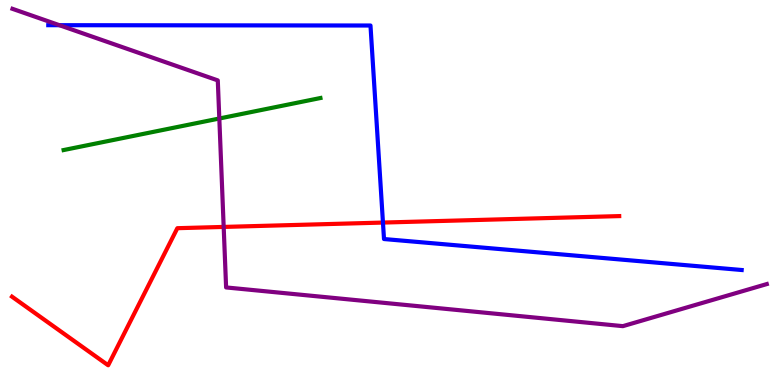[{'lines': ['blue', 'red'], 'intersections': [{'x': 4.94, 'y': 4.22}]}, {'lines': ['green', 'red'], 'intersections': []}, {'lines': ['purple', 'red'], 'intersections': [{'x': 2.89, 'y': 4.11}]}, {'lines': ['blue', 'green'], 'intersections': []}, {'lines': ['blue', 'purple'], 'intersections': [{'x': 0.767, 'y': 9.35}]}, {'lines': ['green', 'purple'], 'intersections': [{'x': 2.83, 'y': 6.92}]}]